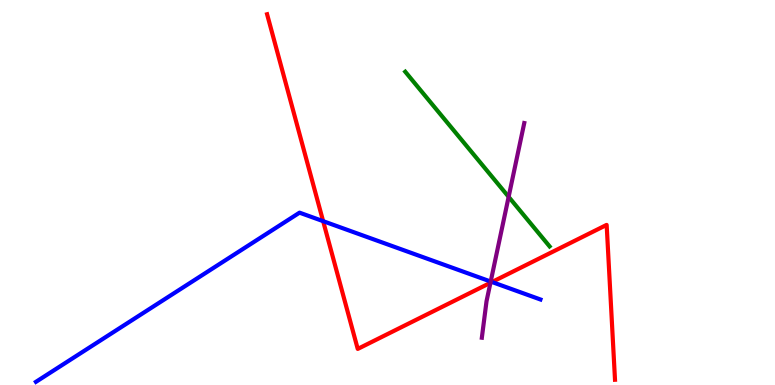[{'lines': ['blue', 'red'], 'intersections': [{'x': 4.17, 'y': 4.26}, {'x': 6.35, 'y': 2.67}]}, {'lines': ['green', 'red'], 'intersections': []}, {'lines': ['purple', 'red'], 'intersections': [{'x': 6.33, 'y': 2.65}]}, {'lines': ['blue', 'green'], 'intersections': []}, {'lines': ['blue', 'purple'], 'intersections': [{'x': 6.33, 'y': 2.69}]}, {'lines': ['green', 'purple'], 'intersections': [{'x': 6.56, 'y': 4.89}]}]